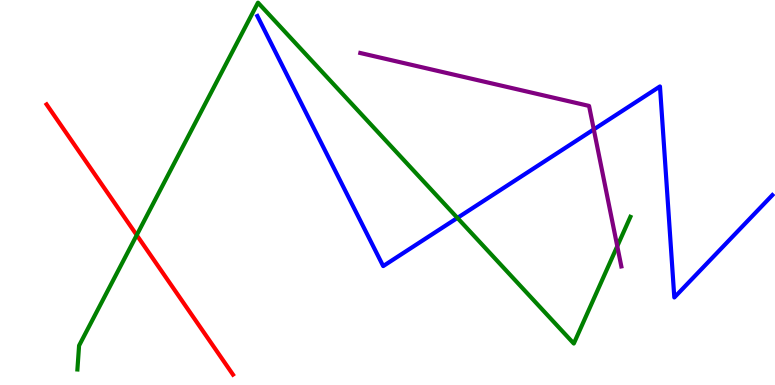[{'lines': ['blue', 'red'], 'intersections': []}, {'lines': ['green', 'red'], 'intersections': [{'x': 1.76, 'y': 3.89}]}, {'lines': ['purple', 'red'], 'intersections': []}, {'lines': ['blue', 'green'], 'intersections': [{'x': 5.9, 'y': 4.34}]}, {'lines': ['blue', 'purple'], 'intersections': [{'x': 7.66, 'y': 6.64}]}, {'lines': ['green', 'purple'], 'intersections': [{'x': 7.96, 'y': 3.61}]}]